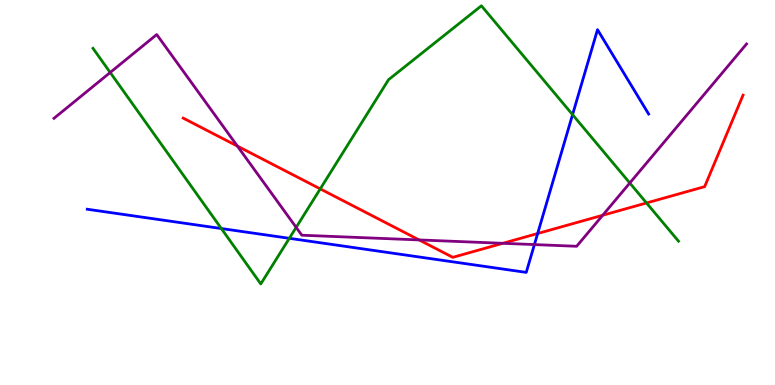[{'lines': ['blue', 'red'], 'intersections': [{'x': 6.94, 'y': 3.93}]}, {'lines': ['green', 'red'], 'intersections': [{'x': 4.13, 'y': 5.09}, {'x': 8.34, 'y': 4.73}]}, {'lines': ['purple', 'red'], 'intersections': [{'x': 3.06, 'y': 6.2}, {'x': 5.41, 'y': 3.77}, {'x': 6.49, 'y': 3.68}, {'x': 7.78, 'y': 4.41}]}, {'lines': ['blue', 'green'], 'intersections': [{'x': 2.86, 'y': 4.06}, {'x': 3.73, 'y': 3.81}, {'x': 7.39, 'y': 7.02}]}, {'lines': ['blue', 'purple'], 'intersections': [{'x': 6.9, 'y': 3.65}]}, {'lines': ['green', 'purple'], 'intersections': [{'x': 1.42, 'y': 8.12}, {'x': 3.82, 'y': 4.09}, {'x': 8.13, 'y': 5.25}]}]